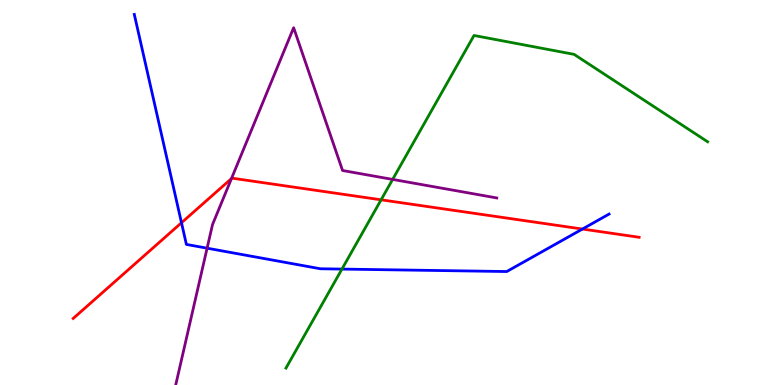[{'lines': ['blue', 'red'], 'intersections': [{'x': 2.34, 'y': 4.21}, {'x': 7.52, 'y': 4.05}]}, {'lines': ['green', 'red'], 'intersections': [{'x': 4.92, 'y': 4.81}]}, {'lines': ['purple', 'red'], 'intersections': [{'x': 2.99, 'y': 5.36}]}, {'lines': ['blue', 'green'], 'intersections': [{'x': 4.41, 'y': 3.01}]}, {'lines': ['blue', 'purple'], 'intersections': [{'x': 2.67, 'y': 3.55}]}, {'lines': ['green', 'purple'], 'intersections': [{'x': 5.07, 'y': 5.34}]}]